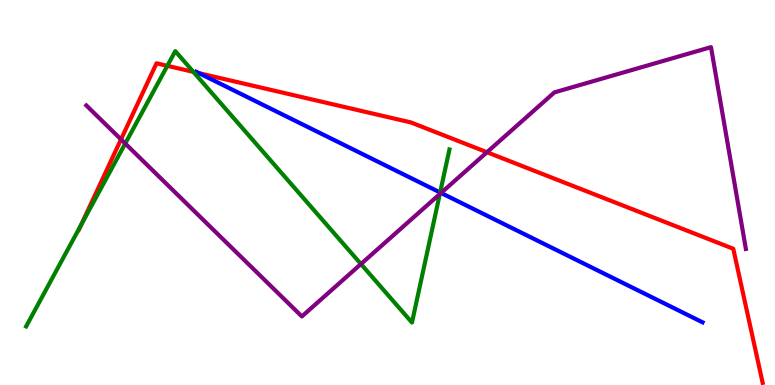[{'lines': ['blue', 'red'], 'intersections': [{'x': 2.57, 'y': 8.1}]}, {'lines': ['green', 'red'], 'intersections': [{'x': 1.04, 'y': 4.15}, {'x': 2.16, 'y': 8.29}, {'x': 2.5, 'y': 8.13}]}, {'lines': ['purple', 'red'], 'intersections': [{'x': 1.56, 'y': 6.38}, {'x': 6.28, 'y': 6.05}]}, {'lines': ['blue', 'green'], 'intersections': [{'x': 5.68, 'y': 5.0}]}, {'lines': ['blue', 'purple'], 'intersections': [{'x': 5.69, 'y': 4.99}]}, {'lines': ['green', 'purple'], 'intersections': [{'x': 1.62, 'y': 6.27}, {'x': 4.66, 'y': 3.14}, {'x': 5.67, 'y': 4.96}]}]